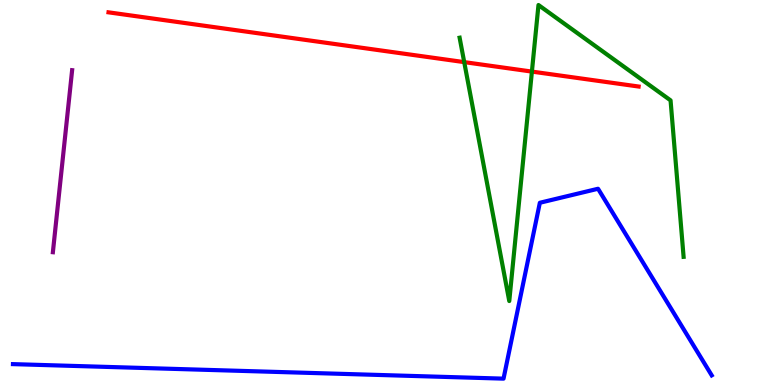[{'lines': ['blue', 'red'], 'intersections': []}, {'lines': ['green', 'red'], 'intersections': [{'x': 5.99, 'y': 8.39}, {'x': 6.86, 'y': 8.14}]}, {'lines': ['purple', 'red'], 'intersections': []}, {'lines': ['blue', 'green'], 'intersections': []}, {'lines': ['blue', 'purple'], 'intersections': []}, {'lines': ['green', 'purple'], 'intersections': []}]